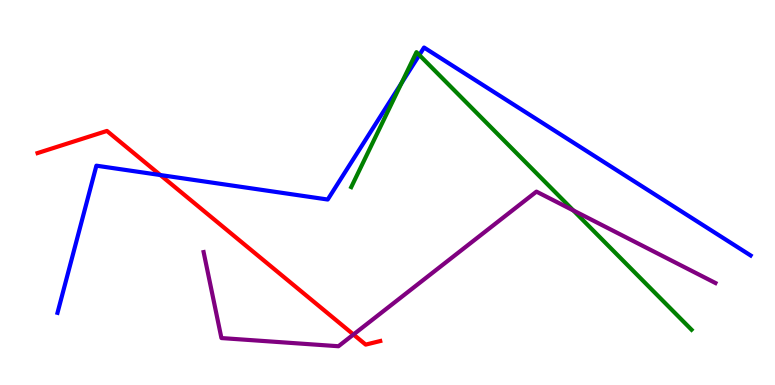[{'lines': ['blue', 'red'], 'intersections': [{'x': 2.07, 'y': 5.45}]}, {'lines': ['green', 'red'], 'intersections': []}, {'lines': ['purple', 'red'], 'intersections': [{'x': 4.56, 'y': 1.31}]}, {'lines': ['blue', 'green'], 'intersections': [{'x': 5.18, 'y': 7.84}, {'x': 5.41, 'y': 8.57}]}, {'lines': ['blue', 'purple'], 'intersections': []}, {'lines': ['green', 'purple'], 'intersections': [{'x': 7.4, 'y': 4.53}]}]